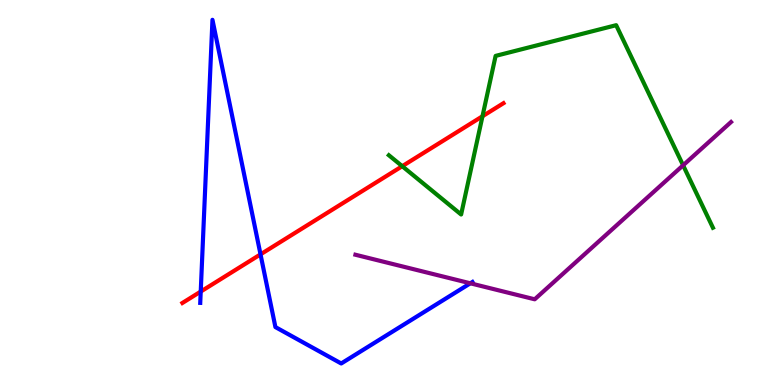[{'lines': ['blue', 'red'], 'intersections': [{'x': 2.59, 'y': 2.43}, {'x': 3.36, 'y': 3.39}]}, {'lines': ['green', 'red'], 'intersections': [{'x': 5.19, 'y': 5.68}, {'x': 6.23, 'y': 6.98}]}, {'lines': ['purple', 'red'], 'intersections': []}, {'lines': ['blue', 'green'], 'intersections': []}, {'lines': ['blue', 'purple'], 'intersections': [{'x': 6.07, 'y': 2.64}]}, {'lines': ['green', 'purple'], 'intersections': [{'x': 8.81, 'y': 5.71}]}]